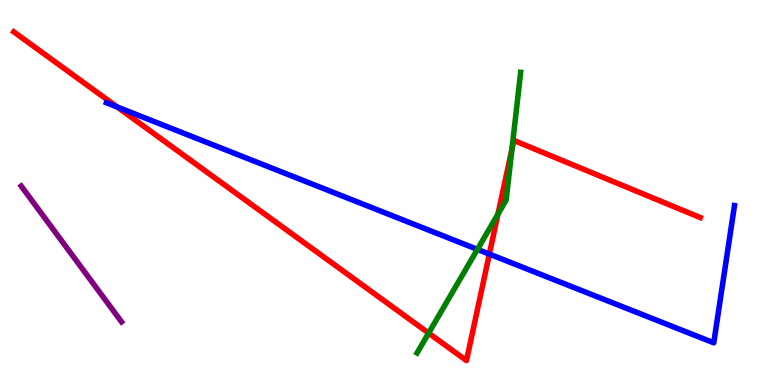[{'lines': ['blue', 'red'], 'intersections': [{'x': 1.51, 'y': 7.22}, {'x': 6.31, 'y': 3.4}]}, {'lines': ['green', 'red'], 'intersections': [{'x': 5.53, 'y': 1.35}, {'x': 6.43, 'y': 4.44}, {'x': 6.61, 'y': 6.13}]}, {'lines': ['purple', 'red'], 'intersections': []}, {'lines': ['blue', 'green'], 'intersections': [{'x': 6.16, 'y': 3.52}]}, {'lines': ['blue', 'purple'], 'intersections': []}, {'lines': ['green', 'purple'], 'intersections': []}]